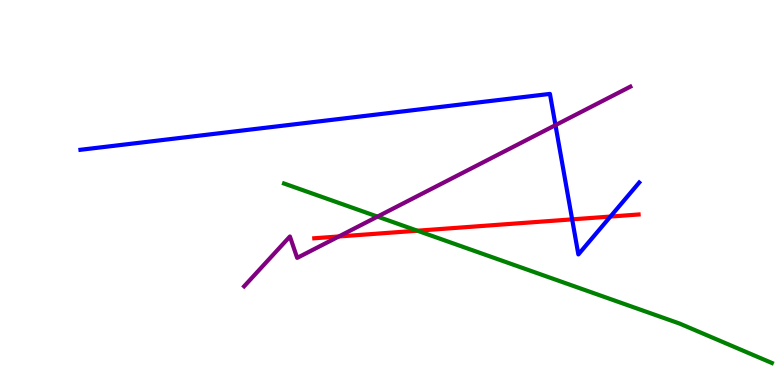[{'lines': ['blue', 'red'], 'intersections': [{'x': 7.38, 'y': 4.3}, {'x': 7.88, 'y': 4.38}]}, {'lines': ['green', 'red'], 'intersections': [{'x': 5.39, 'y': 4.01}]}, {'lines': ['purple', 'red'], 'intersections': [{'x': 4.37, 'y': 3.86}]}, {'lines': ['blue', 'green'], 'intersections': []}, {'lines': ['blue', 'purple'], 'intersections': [{'x': 7.17, 'y': 6.75}]}, {'lines': ['green', 'purple'], 'intersections': [{'x': 4.87, 'y': 4.37}]}]